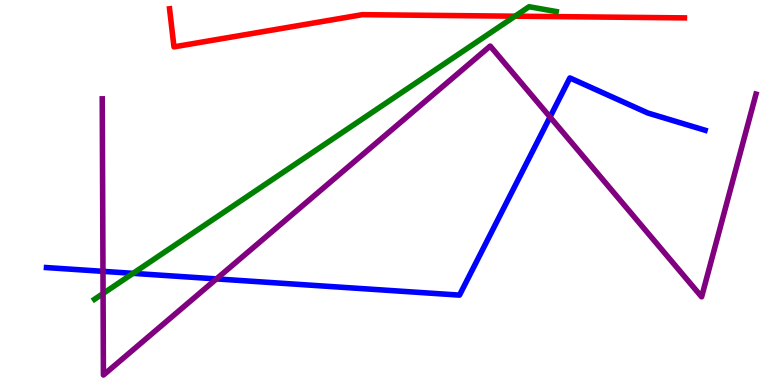[{'lines': ['blue', 'red'], 'intersections': []}, {'lines': ['green', 'red'], 'intersections': [{'x': 6.65, 'y': 9.58}]}, {'lines': ['purple', 'red'], 'intersections': []}, {'lines': ['blue', 'green'], 'intersections': [{'x': 1.72, 'y': 2.9}]}, {'lines': ['blue', 'purple'], 'intersections': [{'x': 1.33, 'y': 2.95}, {'x': 2.79, 'y': 2.76}, {'x': 7.1, 'y': 6.96}]}, {'lines': ['green', 'purple'], 'intersections': [{'x': 1.33, 'y': 2.38}]}]